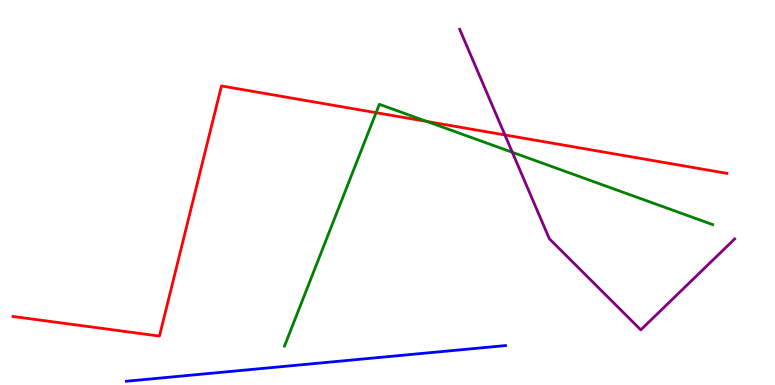[{'lines': ['blue', 'red'], 'intersections': []}, {'lines': ['green', 'red'], 'intersections': [{'x': 4.85, 'y': 7.07}, {'x': 5.51, 'y': 6.85}]}, {'lines': ['purple', 'red'], 'intersections': [{'x': 6.51, 'y': 6.49}]}, {'lines': ['blue', 'green'], 'intersections': []}, {'lines': ['blue', 'purple'], 'intersections': []}, {'lines': ['green', 'purple'], 'intersections': [{'x': 6.61, 'y': 6.04}]}]